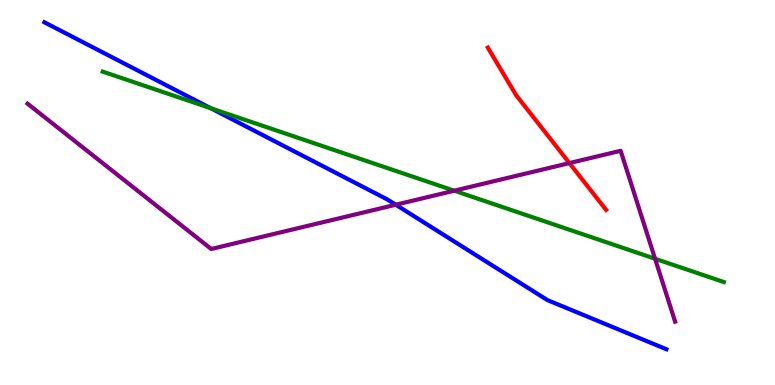[{'lines': ['blue', 'red'], 'intersections': []}, {'lines': ['green', 'red'], 'intersections': []}, {'lines': ['purple', 'red'], 'intersections': [{'x': 7.35, 'y': 5.76}]}, {'lines': ['blue', 'green'], 'intersections': [{'x': 2.72, 'y': 7.19}]}, {'lines': ['blue', 'purple'], 'intersections': [{'x': 5.11, 'y': 4.68}]}, {'lines': ['green', 'purple'], 'intersections': [{'x': 5.86, 'y': 5.05}, {'x': 8.45, 'y': 3.28}]}]